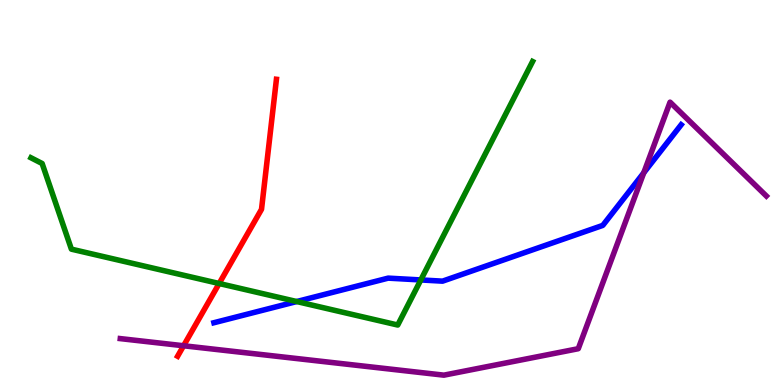[{'lines': ['blue', 'red'], 'intersections': []}, {'lines': ['green', 'red'], 'intersections': [{'x': 2.83, 'y': 2.64}]}, {'lines': ['purple', 'red'], 'intersections': [{'x': 2.37, 'y': 1.02}]}, {'lines': ['blue', 'green'], 'intersections': [{'x': 3.83, 'y': 2.17}, {'x': 5.43, 'y': 2.73}]}, {'lines': ['blue', 'purple'], 'intersections': [{'x': 8.31, 'y': 5.51}]}, {'lines': ['green', 'purple'], 'intersections': []}]